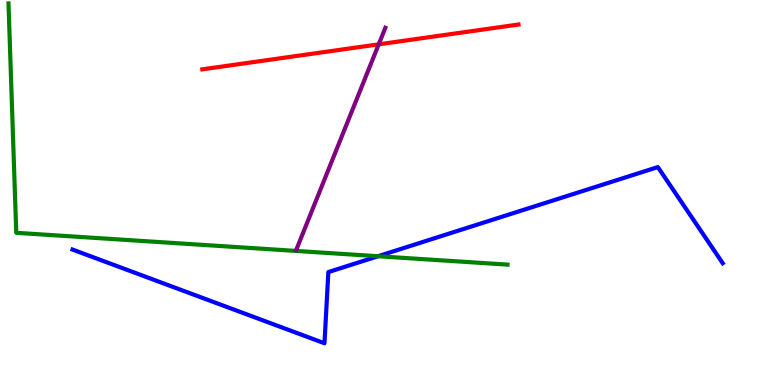[{'lines': ['blue', 'red'], 'intersections': []}, {'lines': ['green', 'red'], 'intersections': []}, {'lines': ['purple', 'red'], 'intersections': [{'x': 4.89, 'y': 8.85}]}, {'lines': ['blue', 'green'], 'intersections': [{'x': 4.88, 'y': 3.34}]}, {'lines': ['blue', 'purple'], 'intersections': []}, {'lines': ['green', 'purple'], 'intersections': []}]